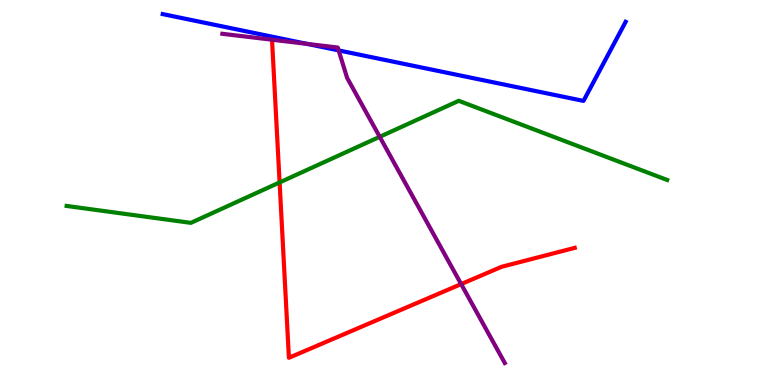[{'lines': ['blue', 'red'], 'intersections': []}, {'lines': ['green', 'red'], 'intersections': [{'x': 3.61, 'y': 5.26}]}, {'lines': ['purple', 'red'], 'intersections': [{'x': 5.95, 'y': 2.62}]}, {'lines': ['blue', 'green'], 'intersections': []}, {'lines': ['blue', 'purple'], 'intersections': [{'x': 3.96, 'y': 8.86}, {'x': 4.37, 'y': 8.69}]}, {'lines': ['green', 'purple'], 'intersections': [{'x': 4.9, 'y': 6.45}]}]